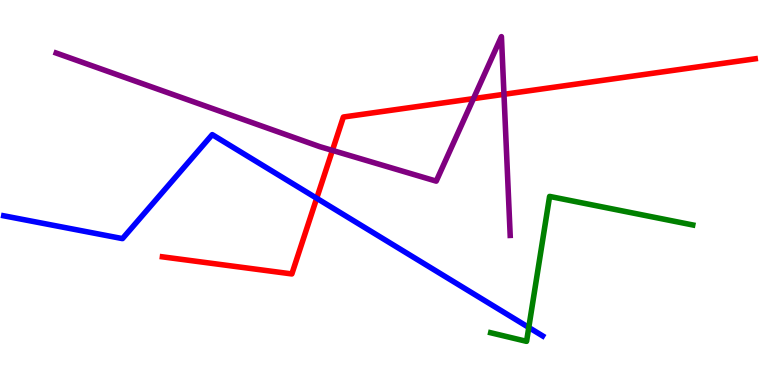[{'lines': ['blue', 'red'], 'intersections': [{'x': 4.09, 'y': 4.85}]}, {'lines': ['green', 'red'], 'intersections': []}, {'lines': ['purple', 'red'], 'intersections': [{'x': 4.29, 'y': 6.09}, {'x': 6.11, 'y': 7.44}, {'x': 6.5, 'y': 7.55}]}, {'lines': ['blue', 'green'], 'intersections': [{'x': 6.82, 'y': 1.49}]}, {'lines': ['blue', 'purple'], 'intersections': []}, {'lines': ['green', 'purple'], 'intersections': []}]